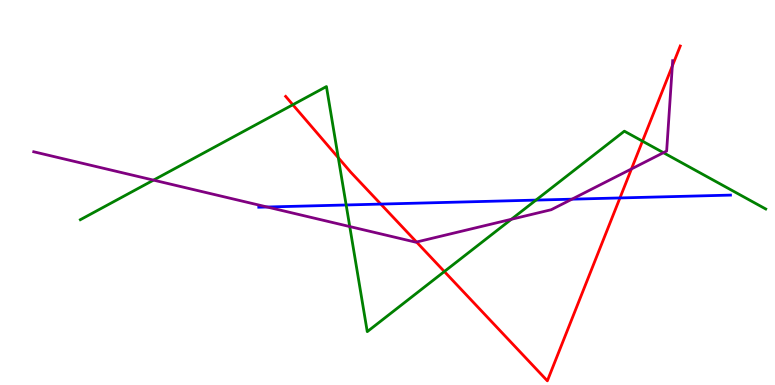[{'lines': ['blue', 'red'], 'intersections': [{'x': 4.91, 'y': 4.7}, {'x': 8.0, 'y': 4.86}]}, {'lines': ['green', 'red'], 'intersections': [{'x': 3.78, 'y': 7.28}, {'x': 4.36, 'y': 5.9}, {'x': 5.73, 'y': 2.95}, {'x': 8.29, 'y': 6.33}]}, {'lines': ['purple', 'red'], 'intersections': [{'x': 5.37, 'y': 3.71}, {'x': 8.15, 'y': 5.61}, {'x': 8.68, 'y': 8.29}]}, {'lines': ['blue', 'green'], 'intersections': [{'x': 4.47, 'y': 4.68}, {'x': 6.92, 'y': 4.8}]}, {'lines': ['blue', 'purple'], 'intersections': [{'x': 3.45, 'y': 4.62}, {'x': 7.38, 'y': 4.83}]}, {'lines': ['green', 'purple'], 'intersections': [{'x': 1.98, 'y': 5.32}, {'x': 4.51, 'y': 4.12}, {'x': 6.6, 'y': 4.3}, {'x': 8.56, 'y': 6.03}]}]